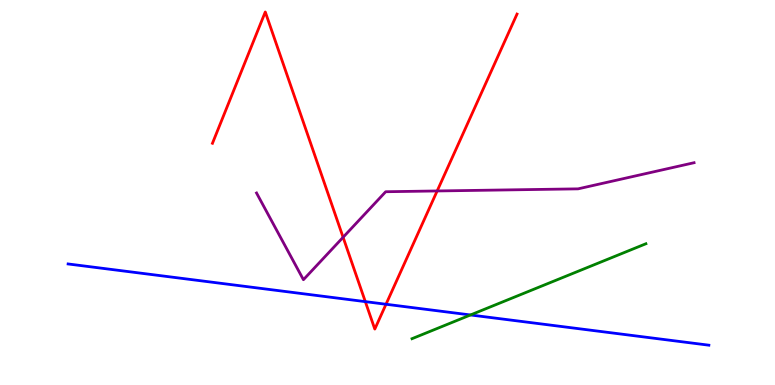[{'lines': ['blue', 'red'], 'intersections': [{'x': 4.71, 'y': 2.17}, {'x': 4.98, 'y': 2.1}]}, {'lines': ['green', 'red'], 'intersections': []}, {'lines': ['purple', 'red'], 'intersections': [{'x': 4.43, 'y': 3.84}, {'x': 5.64, 'y': 5.04}]}, {'lines': ['blue', 'green'], 'intersections': [{'x': 6.07, 'y': 1.82}]}, {'lines': ['blue', 'purple'], 'intersections': []}, {'lines': ['green', 'purple'], 'intersections': []}]